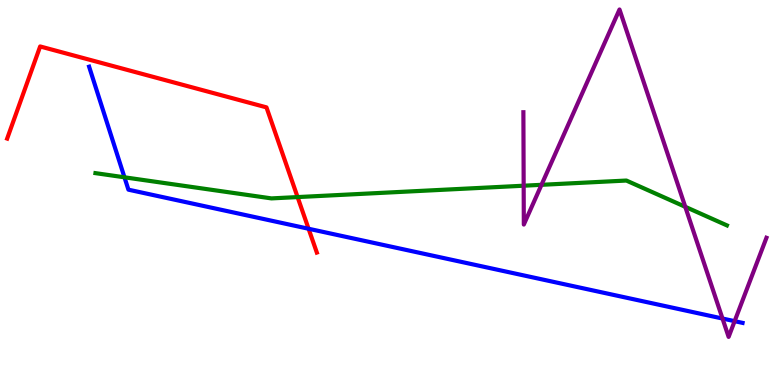[{'lines': ['blue', 'red'], 'intersections': [{'x': 3.98, 'y': 4.06}]}, {'lines': ['green', 'red'], 'intersections': [{'x': 3.84, 'y': 4.88}]}, {'lines': ['purple', 'red'], 'intersections': []}, {'lines': ['blue', 'green'], 'intersections': [{'x': 1.61, 'y': 5.39}]}, {'lines': ['blue', 'purple'], 'intersections': [{'x': 9.32, 'y': 1.73}, {'x': 9.48, 'y': 1.66}]}, {'lines': ['green', 'purple'], 'intersections': [{'x': 6.76, 'y': 5.18}, {'x': 6.99, 'y': 5.2}, {'x': 8.84, 'y': 4.63}]}]